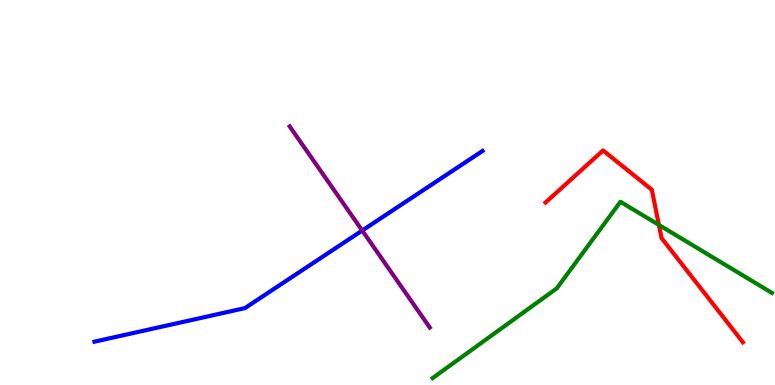[{'lines': ['blue', 'red'], 'intersections': []}, {'lines': ['green', 'red'], 'intersections': [{'x': 8.5, 'y': 4.16}]}, {'lines': ['purple', 'red'], 'intersections': []}, {'lines': ['blue', 'green'], 'intersections': []}, {'lines': ['blue', 'purple'], 'intersections': [{'x': 4.67, 'y': 4.01}]}, {'lines': ['green', 'purple'], 'intersections': []}]